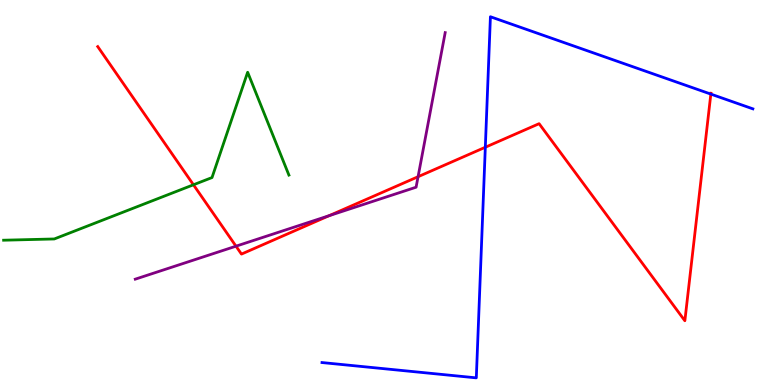[{'lines': ['blue', 'red'], 'intersections': [{'x': 6.26, 'y': 6.18}, {'x': 9.17, 'y': 7.56}]}, {'lines': ['green', 'red'], 'intersections': [{'x': 2.5, 'y': 5.2}]}, {'lines': ['purple', 'red'], 'intersections': [{'x': 3.05, 'y': 3.61}, {'x': 4.25, 'y': 4.4}, {'x': 5.39, 'y': 5.41}]}, {'lines': ['blue', 'green'], 'intersections': []}, {'lines': ['blue', 'purple'], 'intersections': []}, {'lines': ['green', 'purple'], 'intersections': []}]